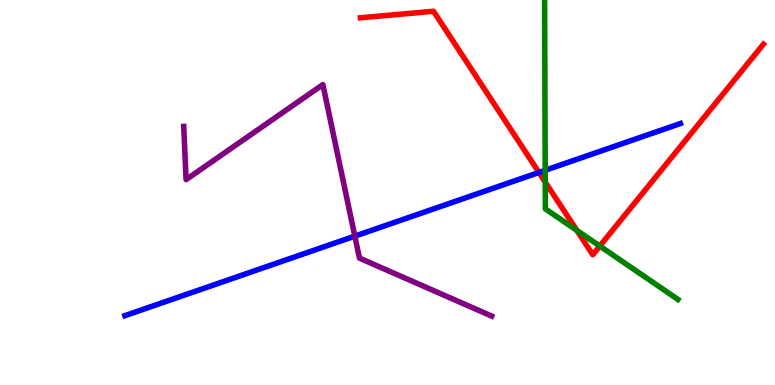[{'lines': ['blue', 'red'], 'intersections': [{'x': 6.95, 'y': 5.52}]}, {'lines': ['green', 'red'], 'intersections': [{'x': 7.04, 'y': 5.27}, {'x': 7.44, 'y': 4.02}, {'x': 7.74, 'y': 3.61}]}, {'lines': ['purple', 'red'], 'intersections': []}, {'lines': ['blue', 'green'], 'intersections': [{'x': 7.03, 'y': 5.58}]}, {'lines': ['blue', 'purple'], 'intersections': [{'x': 4.58, 'y': 3.87}]}, {'lines': ['green', 'purple'], 'intersections': []}]